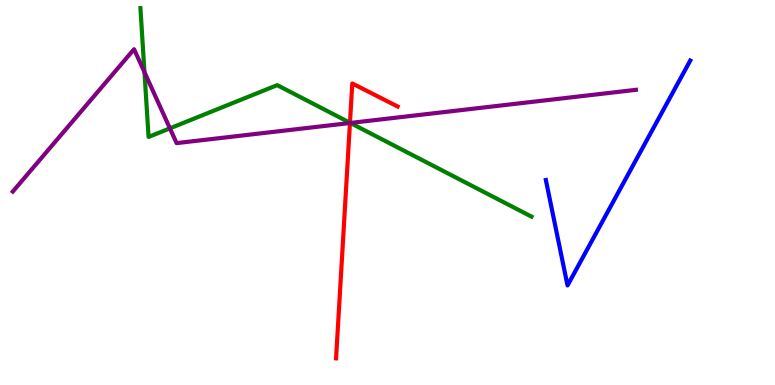[{'lines': ['blue', 'red'], 'intersections': []}, {'lines': ['green', 'red'], 'intersections': [{'x': 4.52, 'y': 6.81}]}, {'lines': ['purple', 'red'], 'intersections': [{'x': 4.52, 'y': 6.8}]}, {'lines': ['blue', 'green'], 'intersections': []}, {'lines': ['blue', 'purple'], 'intersections': []}, {'lines': ['green', 'purple'], 'intersections': [{'x': 1.86, 'y': 8.13}, {'x': 2.19, 'y': 6.67}, {'x': 4.52, 'y': 6.81}]}]